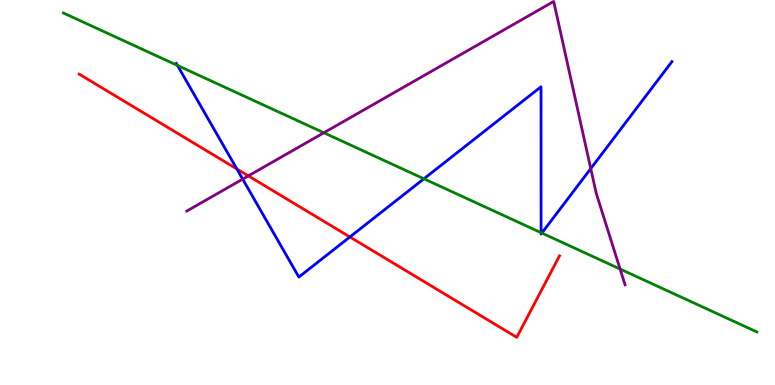[{'lines': ['blue', 'red'], 'intersections': [{'x': 3.06, 'y': 5.61}, {'x': 4.51, 'y': 3.85}]}, {'lines': ['green', 'red'], 'intersections': []}, {'lines': ['purple', 'red'], 'intersections': [{'x': 3.2, 'y': 5.43}]}, {'lines': ['blue', 'green'], 'intersections': [{'x': 2.29, 'y': 8.3}, {'x': 5.47, 'y': 5.36}, {'x': 6.98, 'y': 3.96}, {'x': 6.99, 'y': 3.95}]}, {'lines': ['blue', 'purple'], 'intersections': [{'x': 3.13, 'y': 5.35}, {'x': 7.62, 'y': 5.62}]}, {'lines': ['green', 'purple'], 'intersections': [{'x': 4.18, 'y': 6.55}, {'x': 8.0, 'y': 3.01}]}]